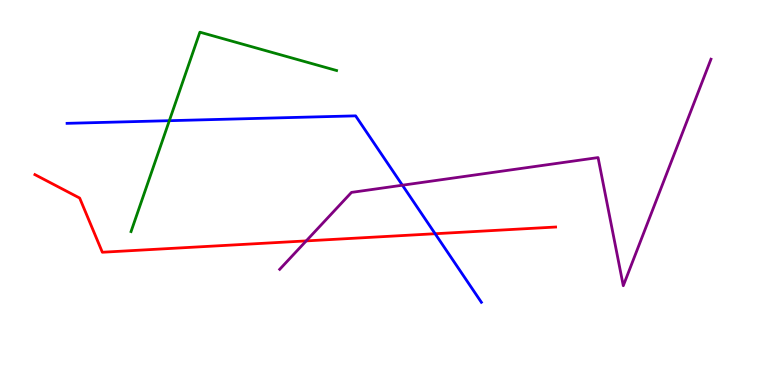[{'lines': ['blue', 'red'], 'intersections': [{'x': 5.61, 'y': 3.93}]}, {'lines': ['green', 'red'], 'intersections': []}, {'lines': ['purple', 'red'], 'intersections': [{'x': 3.95, 'y': 3.74}]}, {'lines': ['blue', 'green'], 'intersections': [{'x': 2.18, 'y': 6.87}]}, {'lines': ['blue', 'purple'], 'intersections': [{'x': 5.19, 'y': 5.19}]}, {'lines': ['green', 'purple'], 'intersections': []}]